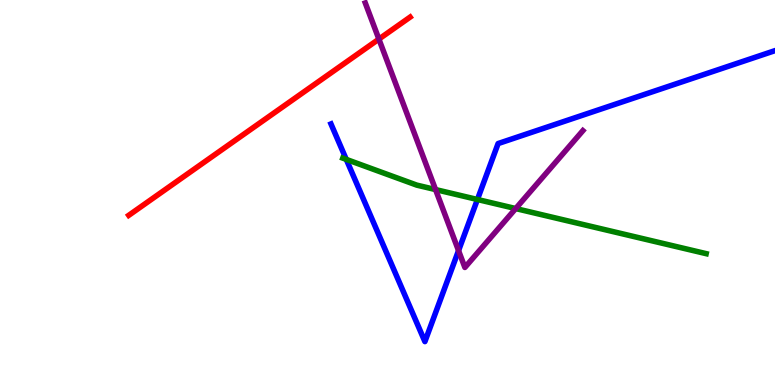[{'lines': ['blue', 'red'], 'intersections': []}, {'lines': ['green', 'red'], 'intersections': []}, {'lines': ['purple', 'red'], 'intersections': [{'x': 4.89, 'y': 8.98}]}, {'lines': ['blue', 'green'], 'intersections': [{'x': 4.47, 'y': 5.86}, {'x': 6.16, 'y': 4.82}]}, {'lines': ['blue', 'purple'], 'intersections': [{'x': 5.92, 'y': 3.49}]}, {'lines': ['green', 'purple'], 'intersections': [{'x': 5.62, 'y': 5.08}, {'x': 6.65, 'y': 4.58}]}]